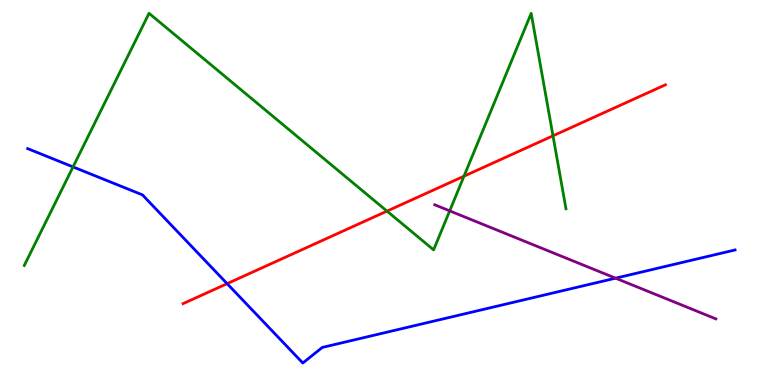[{'lines': ['blue', 'red'], 'intersections': [{'x': 2.93, 'y': 2.63}]}, {'lines': ['green', 'red'], 'intersections': [{'x': 4.99, 'y': 4.52}, {'x': 5.99, 'y': 5.42}, {'x': 7.14, 'y': 6.47}]}, {'lines': ['purple', 'red'], 'intersections': []}, {'lines': ['blue', 'green'], 'intersections': [{'x': 0.942, 'y': 5.66}]}, {'lines': ['blue', 'purple'], 'intersections': [{'x': 7.94, 'y': 2.77}]}, {'lines': ['green', 'purple'], 'intersections': [{'x': 5.8, 'y': 4.52}]}]